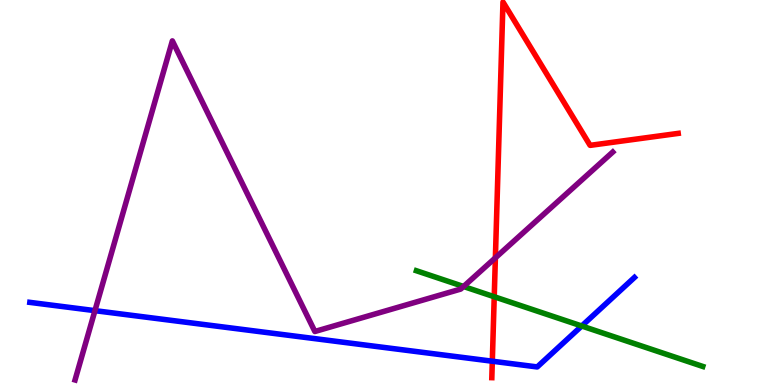[{'lines': ['blue', 'red'], 'intersections': [{'x': 6.35, 'y': 0.618}]}, {'lines': ['green', 'red'], 'intersections': [{'x': 6.38, 'y': 2.29}]}, {'lines': ['purple', 'red'], 'intersections': [{'x': 6.39, 'y': 3.3}]}, {'lines': ['blue', 'green'], 'intersections': [{'x': 7.51, 'y': 1.53}]}, {'lines': ['blue', 'purple'], 'intersections': [{'x': 1.23, 'y': 1.93}]}, {'lines': ['green', 'purple'], 'intersections': [{'x': 5.98, 'y': 2.56}]}]